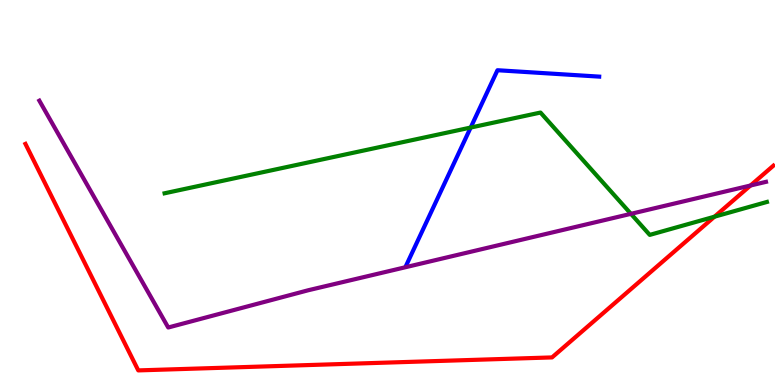[{'lines': ['blue', 'red'], 'intersections': []}, {'lines': ['green', 'red'], 'intersections': [{'x': 9.22, 'y': 4.37}]}, {'lines': ['purple', 'red'], 'intersections': [{'x': 9.68, 'y': 5.18}]}, {'lines': ['blue', 'green'], 'intersections': [{'x': 6.07, 'y': 6.69}]}, {'lines': ['blue', 'purple'], 'intersections': []}, {'lines': ['green', 'purple'], 'intersections': [{'x': 8.14, 'y': 4.45}]}]